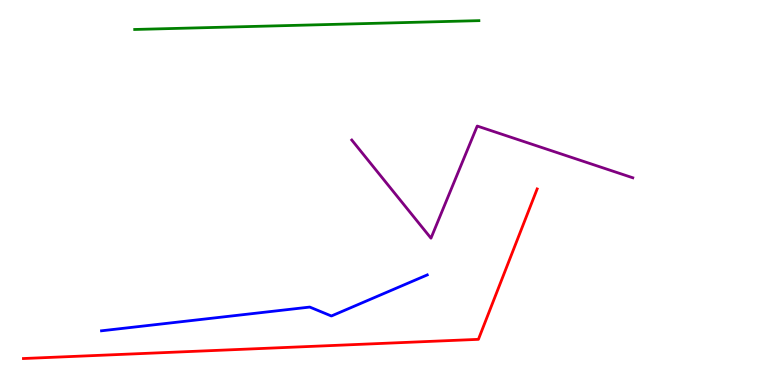[{'lines': ['blue', 'red'], 'intersections': []}, {'lines': ['green', 'red'], 'intersections': []}, {'lines': ['purple', 'red'], 'intersections': []}, {'lines': ['blue', 'green'], 'intersections': []}, {'lines': ['blue', 'purple'], 'intersections': []}, {'lines': ['green', 'purple'], 'intersections': []}]